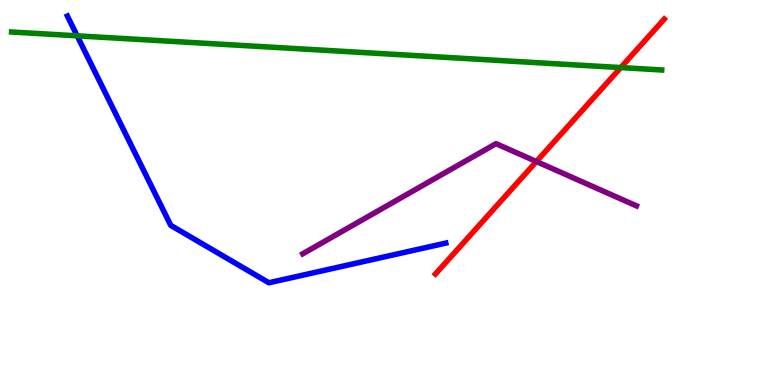[{'lines': ['blue', 'red'], 'intersections': []}, {'lines': ['green', 'red'], 'intersections': [{'x': 8.01, 'y': 8.24}]}, {'lines': ['purple', 'red'], 'intersections': [{'x': 6.92, 'y': 5.8}]}, {'lines': ['blue', 'green'], 'intersections': [{'x': 0.996, 'y': 9.07}]}, {'lines': ['blue', 'purple'], 'intersections': []}, {'lines': ['green', 'purple'], 'intersections': []}]